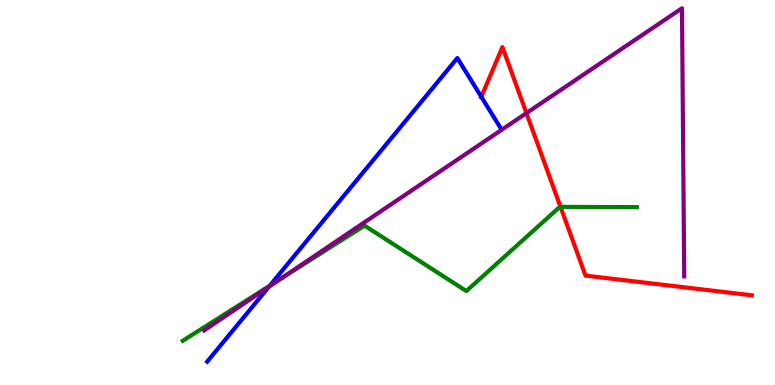[{'lines': ['blue', 'red'], 'intersections': [{'x': 6.21, 'y': 7.49}]}, {'lines': ['green', 'red'], 'intersections': [{'x': 7.23, 'y': 4.63}]}, {'lines': ['purple', 'red'], 'intersections': [{'x': 6.79, 'y': 7.06}]}, {'lines': ['blue', 'green'], 'intersections': [{'x': 3.48, 'y': 2.58}]}, {'lines': ['blue', 'purple'], 'intersections': [{'x': 3.47, 'y': 2.55}]}, {'lines': ['green', 'purple'], 'intersections': [{'x': 3.63, 'y': 2.77}]}]